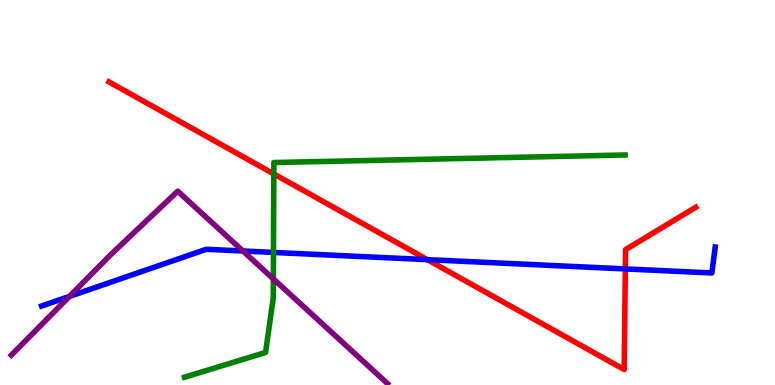[{'lines': ['blue', 'red'], 'intersections': [{'x': 5.51, 'y': 3.26}, {'x': 8.07, 'y': 3.02}]}, {'lines': ['green', 'red'], 'intersections': [{'x': 3.53, 'y': 5.48}]}, {'lines': ['purple', 'red'], 'intersections': []}, {'lines': ['blue', 'green'], 'intersections': [{'x': 3.53, 'y': 3.44}]}, {'lines': ['blue', 'purple'], 'intersections': [{'x': 0.895, 'y': 2.3}, {'x': 3.13, 'y': 3.48}]}, {'lines': ['green', 'purple'], 'intersections': [{'x': 3.53, 'y': 2.76}]}]